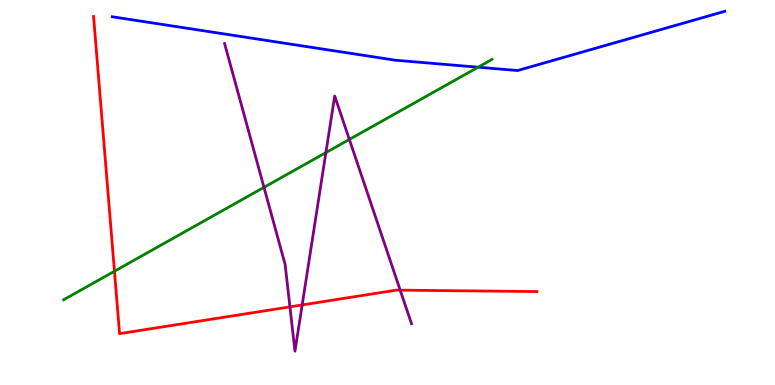[{'lines': ['blue', 'red'], 'intersections': []}, {'lines': ['green', 'red'], 'intersections': [{'x': 1.48, 'y': 2.95}]}, {'lines': ['purple', 'red'], 'intersections': [{'x': 3.74, 'y': 2.03}, {'x': 3.9, 'y': 2.08}, {'x': 5.16, 'y': 2.46}]}, {'lines': ['blue', 'green'], 'intersections': [{'x': 6.17, 'y': 8.25}]}, {'lines': ['blue', 'purple'], 'intersections': []}, {'lines': ['green', 'purple'], 'intersections': [{'x': 3.41, 'y': 5.13}, {'x': 4.21, 'y': 6.04}, {'x': 4.51, 'y': 6.38}]}]